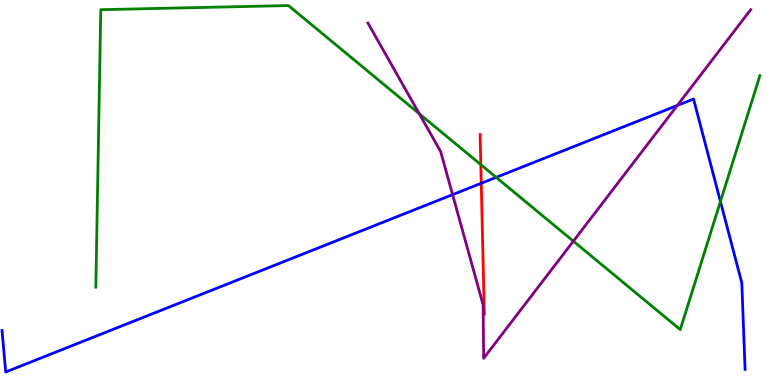[{'lines': ['blue', 'red'], 'intersections': [{'x': 6.21, 'y': 5.24}]}, {'lines': ['green', 'red'], 'intersections': [{'x': 6.2, 'y': 5.72}]}, {'lines': ['purple', 'red'], 'intersections': []}, {'lines': ['blue', 'green'], 'intersections': [{'x': 6.4, 'y': 5.39}, {'x': 9.3, 'y': 4.77}]}, {'lines': ['blue', 'purple'], 'intersections': [{'x': 5.84, 'y': 4.94}, {'x': 8.74, 'y': 7.26}]}, {'lines': ['green', 'purple'], 'intersections': [{'x': 5.41, 'y': 7.05}, {'x': 7.4, 'y': 3.74}]}]